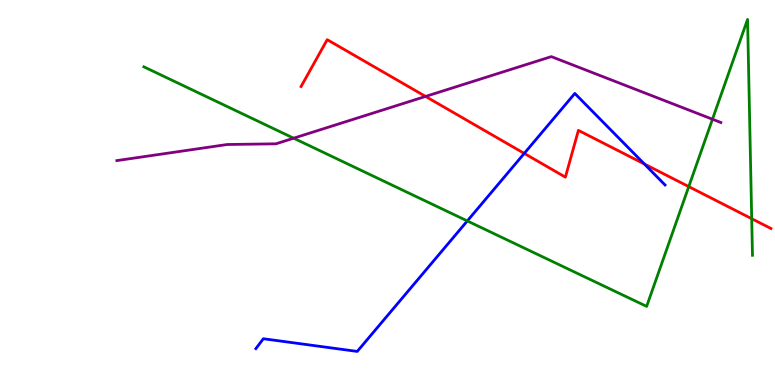[{'lines': ['blue', 'red'], 'intersections': [{'x': 6.76, 'y': 6.02}, {'x': 8.31, 'y': 5.74}]}, {'lines': ['green', 'red'], 'intersections': [{'x': 8.89, 'y': 5.15}, {'x': 9.7, 'y': 4.32}]}, {'lines': ['purple', 'red'], 'intersections': [{'x': 5.49, 'y': 7.5}]}, {'lines': ['blue', 'green'], 'intersections': [{'x': 6.03, 'y': 4.26}]}, {'lines': ['blue', 'purple'], 'intersections': []}, {'lines': ['green', 'purple'], 'intersections': [{'x': 3.79, 'y': 6.41}, {'x': 9.19, 'y': 6.9}]}]